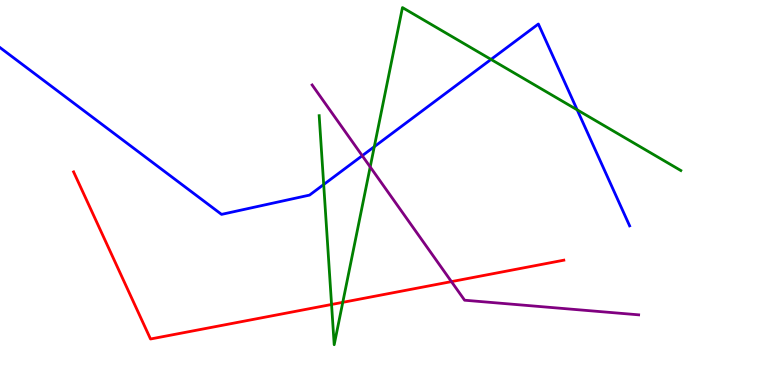[{'lines': ['blue', 'red'], 'intersections': []}, {'lines': ['green', 'red'], 'intersections': [{'x': 4.28, 'y': 2.09}, {'x': 4.42, 'y': 2.15}]}, {'lines': ['purple', 'red'], 'intersections': [{'x': 5.82, 'y': 2.69}]}, {'lines': ['blue', 'green'], 'intersections': [{'x': 4.18, 'y': 5.21}, {'x': 4.83, 'y': 6.19}, {'x': 6.34, 'y': 8.46}, {'x': 7.45, 'y': 7.15}]}, {'lines': ['blue', 'purple'], 'intersections': [{'x': 4.67, 'y': 5.96}]}, {'lines': ['green', 'purple'], 'intersections': [{'x': 4.78, 'y': 5.66}]}]